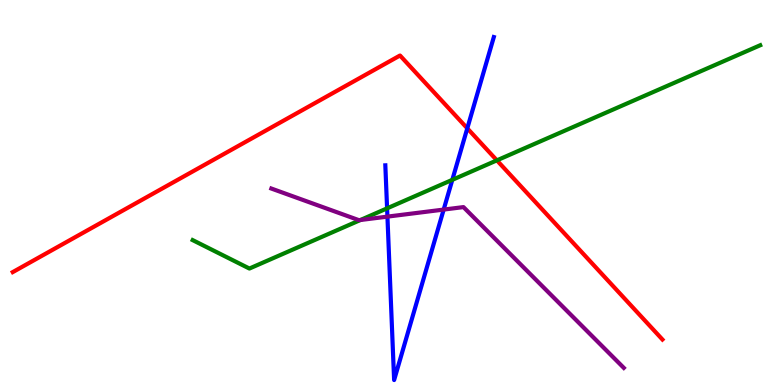[{'lines': ['blue', 'red'], 'intersections': [{'x': 6.03, 'y': 6.67}]}, {'lines': ['green', 'red'], 'intersections': [{'x': 6.41, 'y': 5.83}]}, {'lines': ['purple', 'red'], 'intersections': []}, {'lines': ['blue', 'green'], 'intersections': [{'x': 4.99, 'y': 4.59}, {'x': 5.84, 'y': 5.33}]}, {'lines': ['blue', 'purple'], 'intersections': [{'x': 5.0, 'y': 4.37}, {'x': 5.72, 'y': 4.56}]}, {'lines': ['green', 'purple'], 'intersections': [{'x': 4.65, 'y': 4.29}]}]